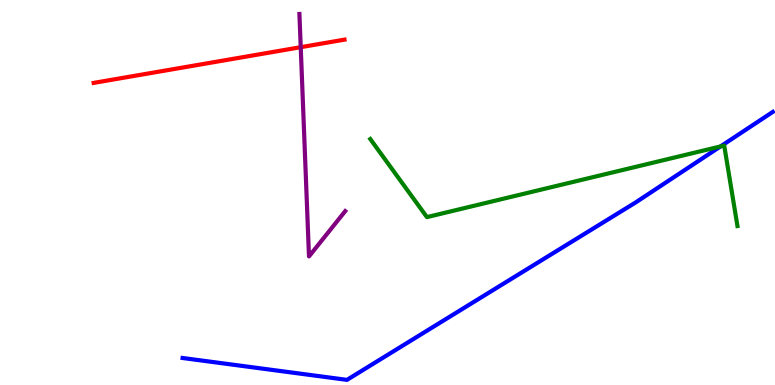[{'lines': ['blue', 'red'], 'intersections': []}, {'lines': ['green', 'red'], 'intersections': []}, {'lines': ['purple', 'red'], 'intersections': [{'x': 3.88, 'y': 8.77}]}, {'lines': ['blue', 'green'], 'intersections': [{'x': 9.3, 'y': 6.2}]}, {'lines': ['blue', 'purple'], 'intersections': []}, {'lines': ['green', 'purple'], 'intersections': []}]